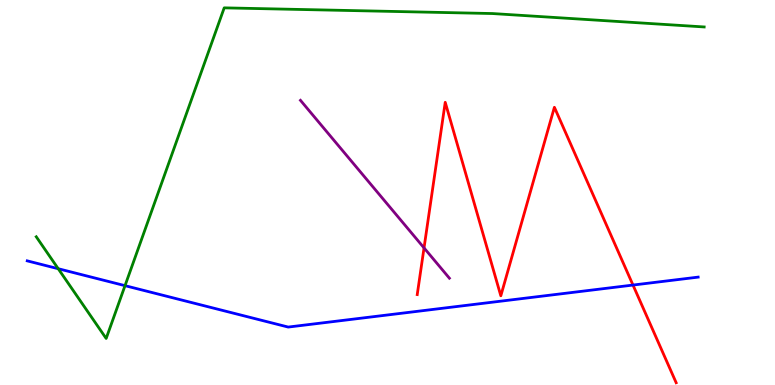[{'lines': ['blue', 'red'], 'intersections': [{'x': 8.17, 'y': 2.6}]}, {'lines': ['green', 'red'], 'intersections': []}, {'lines': ['purple', 'red'], 'intersections': [{'x': 5.47, 'y': 3.56}]}, {'lines': ['blue', 'green'], 'intersections': [{'x': 0.751, 'y': 3.02}, {'x': 1.61, 'y': 2.58}]}, {'lines': ['blue', 'purple'], 'intersections': []}, {'lines': ['green', 'purple'], 'intersections': []}]